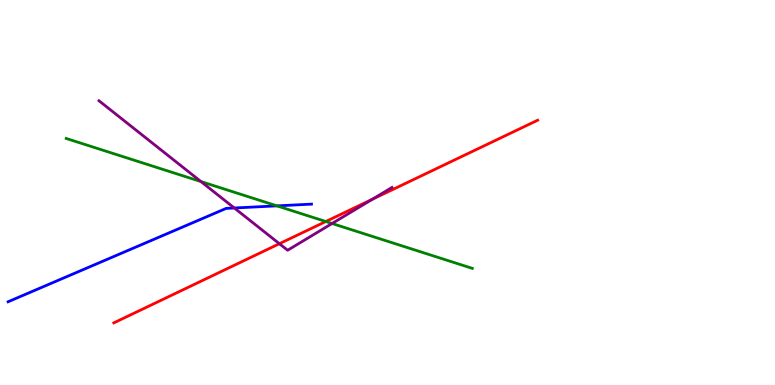[{'lines': ['blue', 'red'], 'intersections': []}, {'lines': ['green', 'red'], 'intersections': [{'x': 4.2, 'y': 4.25}]}, {'lines': ['purple', 'red'], 'intersections': [{'x': 3.61, 'y': 3.67}, {'x': 4.8, 'y': 4.82}]}, {'lines': ['blue', 'green'], 'intersections': [{'x': 3.57, 'y': 4.65}]}, {'lines': ['blue', 'purple'], 'intersections': [{'x': 3.02, 'y': 4.6}]}, {'lines': ['green', 'purple'], 'intersections': [{'x': 2.59, 'y': 5.28}, {'x': 4.28, 'y': 4.19}]}]